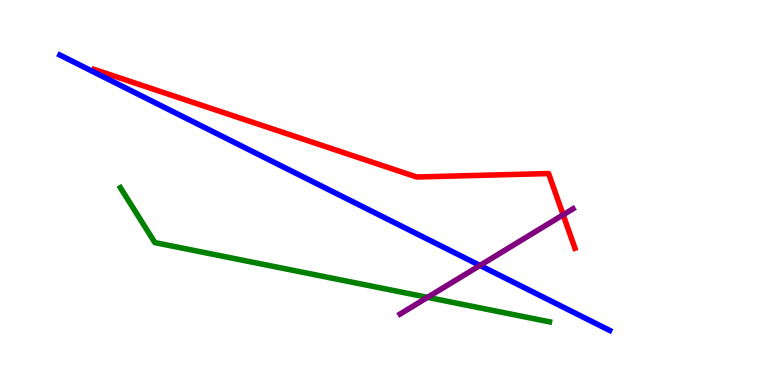[{'lines': ['blue', 'red'], 'intersections': []}, {'lines': ['green', 'red'], 'intersections': []}, {'lines': ['purple', 'red'], 'intersections': [{'x': 7.27, 'y': 4.42}]}, {'lines': ['blue', 'green'], 'intersections': []}, {'lines': ['blue', 'purple'], 'intersections': [{'x': 6.19, 'y': 3.11}]}, {'lines': ['green', 'purple'], 'intersections': [{'x': 5.52, 'y': 2.28}]}]